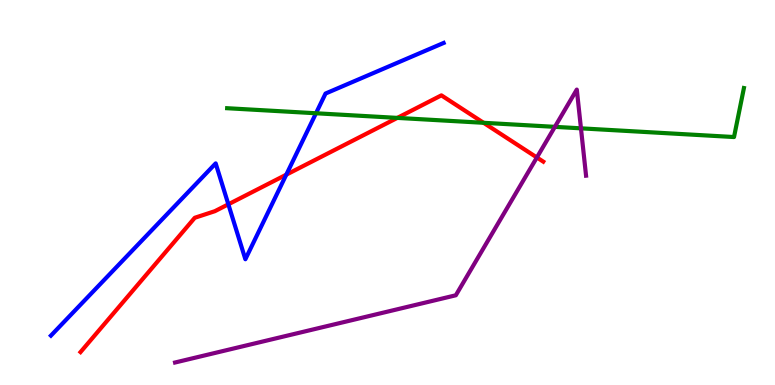[{'lines': ['blue', 'red'], 'intersections': [{'x': 2.95, 'y': 4.69}, {'x': 3.69, 'y': 5.46}]}, {'lines': ['green', 'red'], 'intersections': [{'x': 5.13, 'y': 6.94}, {'x': 6.24, 'y': 6.81}]}, {'lines': ['purple', 'red'], 'intersections': [{'x': 6.93, 'y': 5.91}]}, {'lines': ['blue', 'green'], 'intersections': [{'x': 4.08, 'y': 7.06}]}, {'lines': ['blue', 'purple'], 'intersections': []}, {'lines': ['green', 'purple'], 'intersections': [{'x': 7.16, 'y': 6.71}, {'x': 7.5, 'y': 6.67}]}]